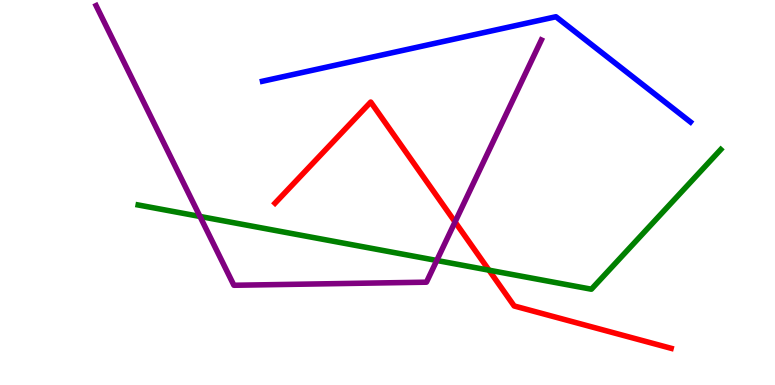[{'lines': ['blue', 'red'], 'intersections': []}, {'lines': ['green', 'red'], 'intersections': [{'x': 6.31, 'y': 2.98}]}, {'lines': ['purple', 'red'], 'intersections': [{'x': 5.87, 'y': 4.24}]}, {'lines': ['blue', 'green'], 'intersections': []}, {'lines': ['blue', 'purple'], 'intersections': []}, {'lines': ['green', 'purple'], 'intersections': [{'x': 2.58, 'y': 4.38}, {'x': 5.64, 'y': 3.23}]}]